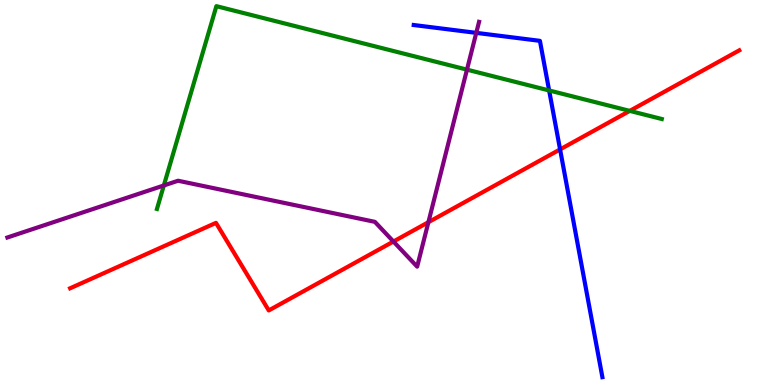[{'lines': ['blue', 'red'], 'intersections': [{'x': 7.23, 'y': 6.12}]}, {'lines': ['green', 'red'], 'intersections': [{'x': 8.13, 'y': 7.12}]}, {'lines': ['purple', 'red'], 'intersections': [{'x': 5.08, 'y': 3.73}, {'x': 5.53, 'y': 4.23}]}, {'lines': ['blue', 'green'], 'intersections': [{'x': 7.09, 'y': 7.65}]}, {'lines': ['blue', 'purple'], 'intersections': [{'x': 6.15, 'y': 9.15}]}, {'lines': ['green', 'purple'], 'intersections': [{'x': 2.11, 'y': 5.18}, {'x': 6.03, 'y': 8.19}]}]